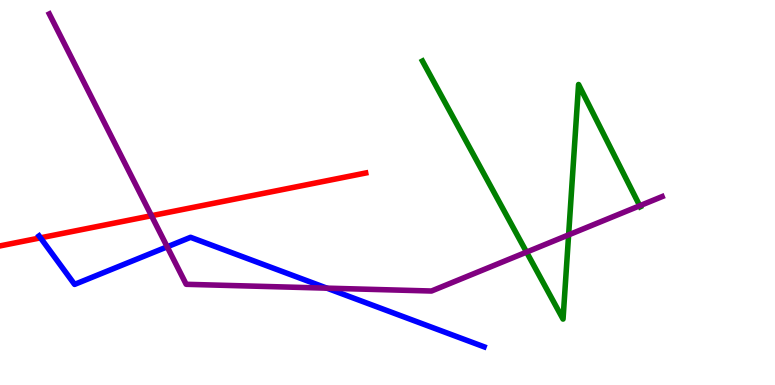[{'lines': ['blue', 'red'], 'intersections': [{'x': 0.523, 'y': 3.82}]}, {'lines': ['green', 'red'], 'intersections': []}, {'lines': ['purple', 'red'], 'intersections': [{'x': 1.95, 'y': 4.4}]}, {'lines': ['blue', 'green'], 'intersections': []}, {'lines': ['blue', 'purple'], 'intersections': [{'x': 2.16, 'y': 3.59}, {'x': 4.22, 'y': 2.52}]}, {'lines': ['green', 'purple'], 'intersections': [{'x': 6.79, 'y': 3.45}, {'x': 7.34, 'y': 3.9}, {'x': 8.25, 'y': 4.66}]}]